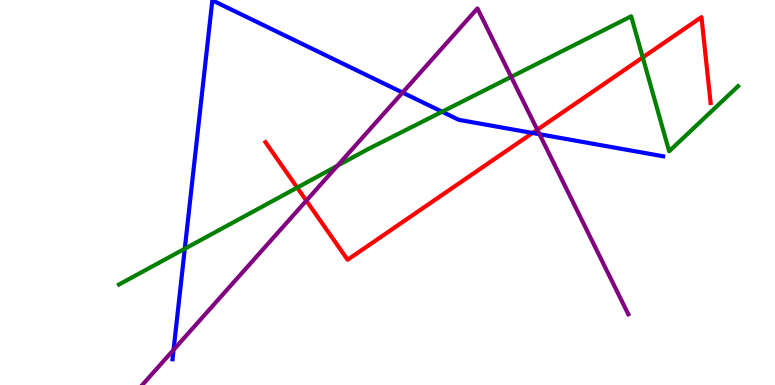[{'lines': ['blue', 'red'], 'intersections': [{'x': 6.87, 'y': 6.55}]}, {'lines': ['green', 'red'], 'intersections': [{'x': 3.84, 'y': 5.13}, {'x': 8.29, 'y': 8.51}]}, {'lines': ['purple', 'red'], 'intersections': [{'x': 3.95, 'y': 4.79}, {'x': 6.93, 'y': 6.63}]}, {'lines': ['blue', 'green'], 'intersections': [{'x': 2.38, 'y': 3.54}, {'x': 5.7, 'y': 7.1}]}, {'lines': ['blue', 'purple'], 'intersections': [{'x': 2.24, 'y': 0.914}, {'x': 5.19, 'y': 7.6}, {'x': 6.96, 'y': 6.51}]}, {'lines': ['green', 'purple'], 'intersections': [{'x': 4.35, 'y': 5.69}, {'x': 6.6, 'y': 8.0}]}]